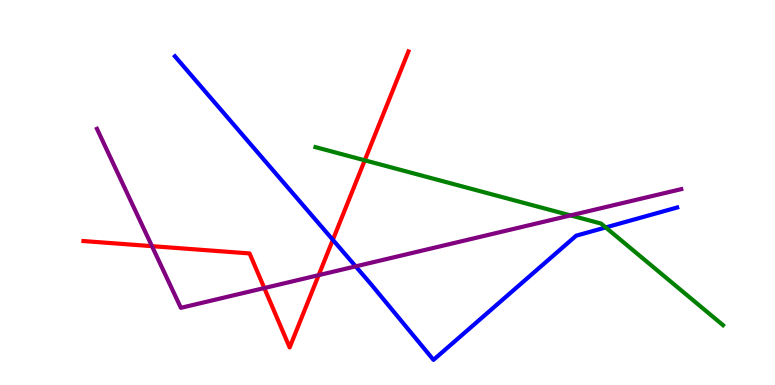[{'lines': ['blue', 'red'], 'intersections': [{'x': 4.29, 'y': 3.77}]}, {'lines': ['green', 'red'], 'intersections': [{'x': 4.71, 'y': 5.84}]}, {'lines': ['purple', 'red'], 'intersections': [{'x': 1.96, 'y': 3.61}, {'x': 3.41, 'y': 2.52}, {'x': 4.11, 'y': 2.85}]}, {'lines': ['blue', 'green'], 'intersections': [{'x': 7.82, 'y': 4.09}]}, {'lines': ['blue', 'purple'], 'intersections': [{'x': 4.59, 'y': 3.08}]}, {'lines': ['green', 'purple'], 'intersections': [{'x': 7.36, 'y': 4.41}]}]